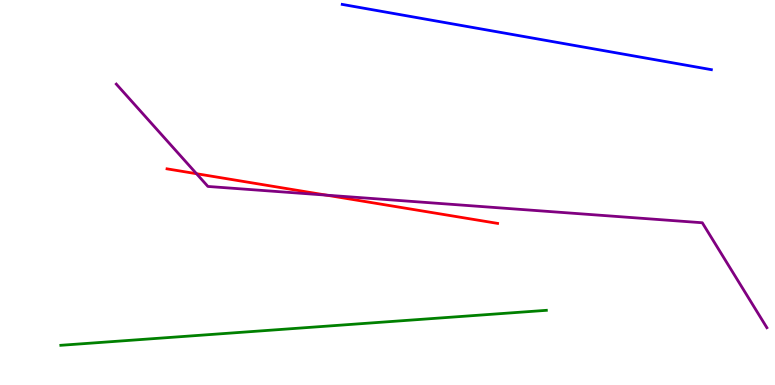[{'lines': ['blue', 'red'], 'intersections': []}, {'lines': ['green', 'red'], 'intersections': []}, {'lines': ['purple', 'red'], 'intersections': [{'x': 2.54, 'y': 5.49}, {'x': 4.21, 'y': 4.93}]}, {'lines': ['blue', 'green'], 'intersections': []}, {'lines': ['blue', 'purple'], 'intersections': []}, {'lines': ['green', 'purple'], 'intersections': []}]